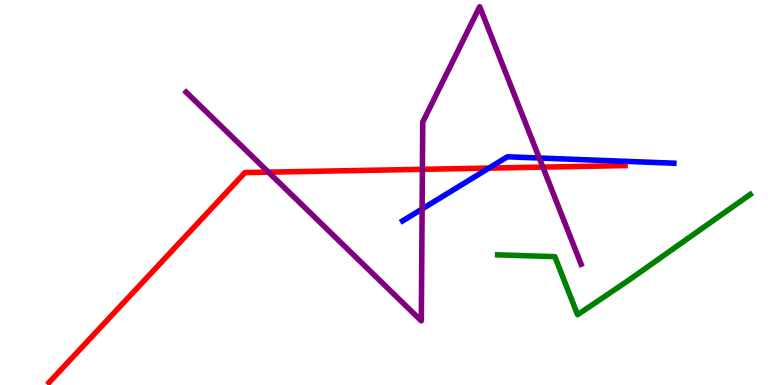[{'lines': ['blue', 'red'], 'intersections': [{'x': 6.31, 'y': 5.63}]}, {'lines': ['green', 'red'], 'intersections': []}, {'lines': ['purple', 'red'], 'intersections': [{'x': 3.46, 'y': 5.53}, {'x': 5.45, 'y': 5.6}, {'x': 7.0, 'y': 5.66}]}, {'lines': ['blue', 'green'], 'intersections': []}, {'lines': ['blue', 'purple'], 'intersections': [{'x': 5.45, 'y': 4.57}, {'x': 6.96, 'y': 5.9}]}, {'lines': ['green', 'purple'], 'intersections': []}]